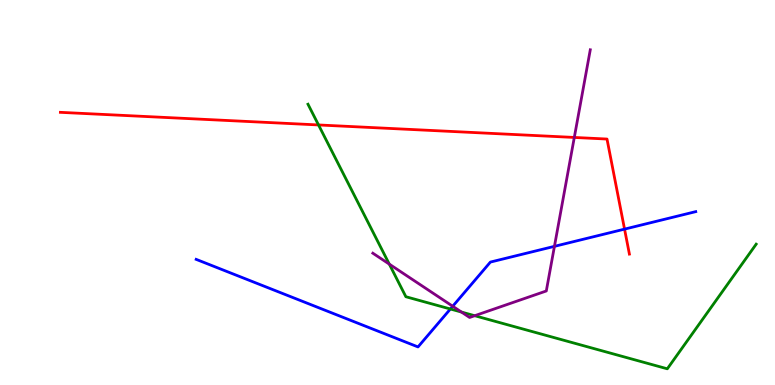[{'lines': ['blue', 'red'], 'intersections': [{'x': 8.06, 'y': 4.05}]}, {'lines': ['green', 'red'], 'intersections': [{'x': 4.11, 'y': 6.75}]}, {'lines': ['purple', 'red'], 'intersections': [{'x': 7.41, 'y': 6.43}]}, {'lines': ['blue', 'green'], 'intersections': [{'x': 5.81, 'y': 1.97}]}, {'lines': ['blue', 'purple'], 'intersections': [{'x': 5.84, 'y': 2.05}, {'x': 7.15, 'y': 3.6}]}, {'lines': ['green', 'purple'], 'intersections': [{'x': 5.02, 'y': 3.14}, {'x': 5.95, 'y': 1.89}, {'x': 6.13, 'y': 1.8}]}]